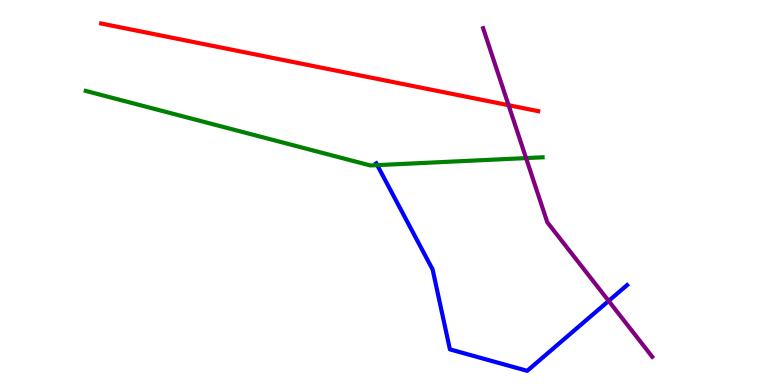[{'lines': ['blue', 'red'], 'intersections': []}, {'lines': ['green', 'red'], 'intersections': []}, {'lines': ['purple', 'red'], 'intersections': [{'x': 6.56, 'y': 7.27}]}, {'lines': ['blue', 'green'], 'intersections': [{'x': 4.87, 'y': 5.71}]}, {'lines': ['blue', 'purple'], 'intersections': [{'x': 7.85, 'y': 2.18}]}, {'lines': ['green', 'purple'], 'intersections': [{'x': 6.79, 'y': 5.89}]}]